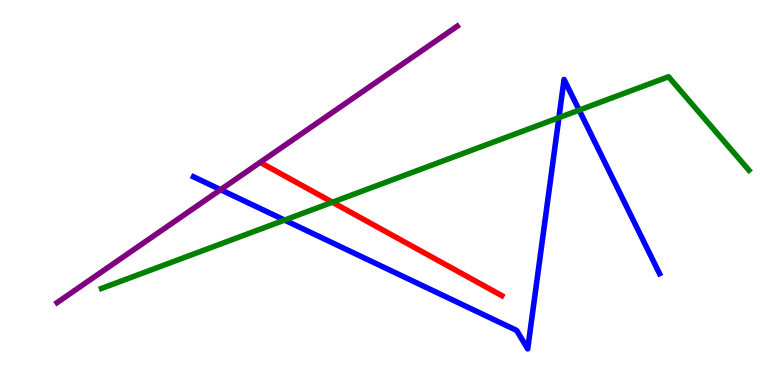[{'lines': ['blue', 'red'], 'intersections': []}, {'lines': ['green', 'red'], 'intersections': [{'x': 4.29, 'y': 4.75}]}, {'lines': ['purple', 'red'], 'intersections': []}, {'lines': ['blue', 'green'], 'intersections': [{'x': 3.67, 'y': 4.28}, {'x': 7.21, 'y': 6.94}, {'x': 7.47, 'y': 7.14}]}, {'lines': ['blue', 'purple'], 'intersections': [{'x': 2.85, 'y': 5.07}]}, {'lines': ['green', 'purple'], 'intersections': []}]